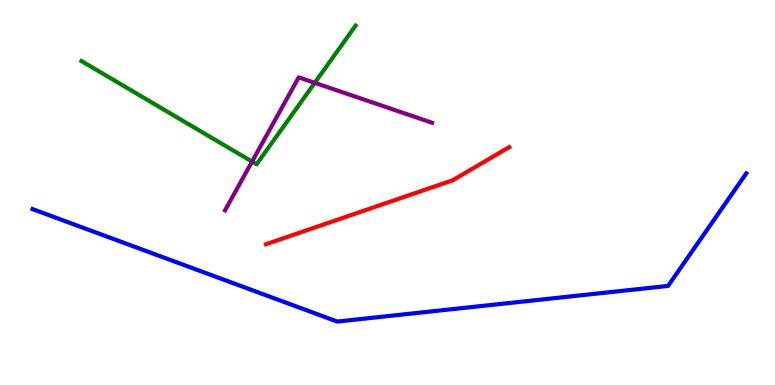[{'lines': ['blue', 'red'], 'intersections': []}, {'lines': ['green', 'red'], 'intersections': []}, {'lines': ['purple', 'red'], 'intersections': []}, {'lines': ['blue', 'green'], 'intersections': []}, {'lines': ['blue', 'purple'], 'intersections': []}, {'lines': ['green', 'purple'], 'intersections': [{'x': 3.25, 'y': 5.8}, {'x': 4.06, 'y': 7.85}]}]